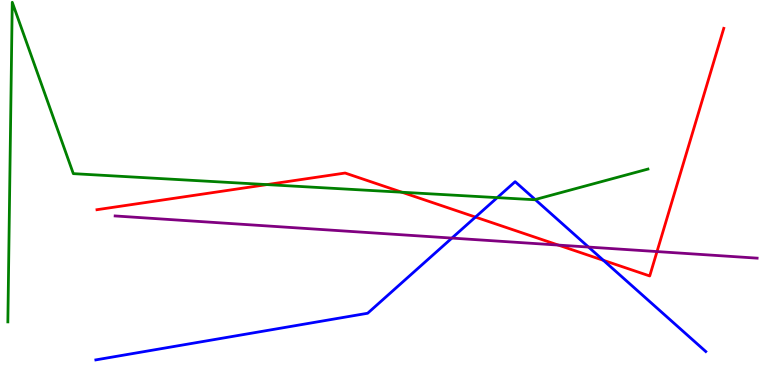[{'lines': ['blue', 'red'], 'intersections': [{'x': 6.13, 'y': 4.36}, {'x': 7.79, 'y': 3.24}]}, {'lines': ['green', 'red'], 'intersections': [{'x': 3.44, 'y': 5.21}, {'x': 5.19, 'y': 5.01}]}, {'lines': ['purple', 'red'], 'intersections': [{'x': 7.2, 'y': 3.63}, {'x': 8.48, 'y': 3.47}]}, {'lines': ['blue', 'green'], 'intersections': [{'x': 6.42, 'y': 4.87}, {'x': 6.91, 'y': 4.82}]}, {'lines': ['blue', 'purple'], 'intersections': [{'x': 5.83, 'y': 3.82}, {'x': 7.59, 'y': 3.58}]}, {'lines': ['green', 'purple'], 'intersections': []}]